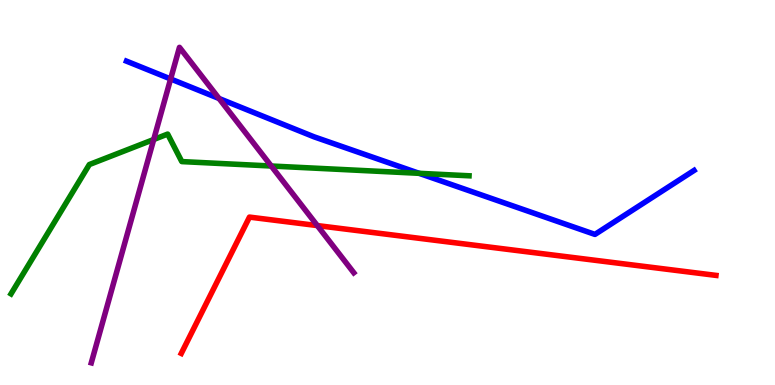[{'lines': ['blue', 'red'], 'intersections': []}, {'lines': ['green', 'red'], 'intersections': []}, {'lines': ['purple', 'red'], 'intersections': [{'x': 4.09, 'y': 4.14}]}, {'lines': ['blue', 'green'], 'intersections': [{'x': 5.41, 'y': 5.5}]}, {'lines': ['blue', 'purple'], 'intersections': [{'x': 2.2, 'y': 7.95}, {'x': 2.83, 'y': 7.44}]}, {'lines': ['green', 'purple'], 'intersections': [{'x': 1.98, 'y': 6.38}, {'x': 3.5, 'y': 5.69}]}]